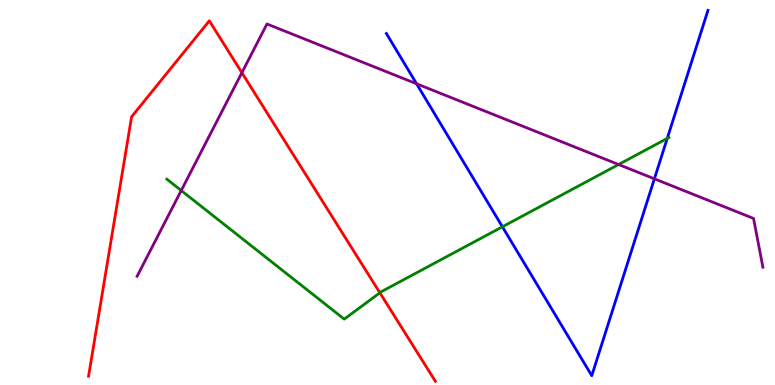[{'lines': ['blue', 'red'], 'intersections': []}, {'lines': ['green', 'red'], 'intersections': [{'x': 4.9, 'y': 2.39}]}, {'lines': ['purple', 'red'], 'intersections': [{'x': 3.12, 'y': 8.11}]}, {'lines': ['blue', 'green'], 'intersections': [{'x': 6.48, 'y': 4.11}, {'x': 8.61, 'y': 6.4}]}, {'lines': ['blue', 'purple'], 'intersections': [{'x': 5.38, 'y': 7.82}, {'x': 8.44, 'y': 5.36}]}, {'lines': ['green', 'purple'], 'intersections': [{'x': 2.34, 'y': 5.05}, {'x': 7.98, 'y': 5.73}]}]